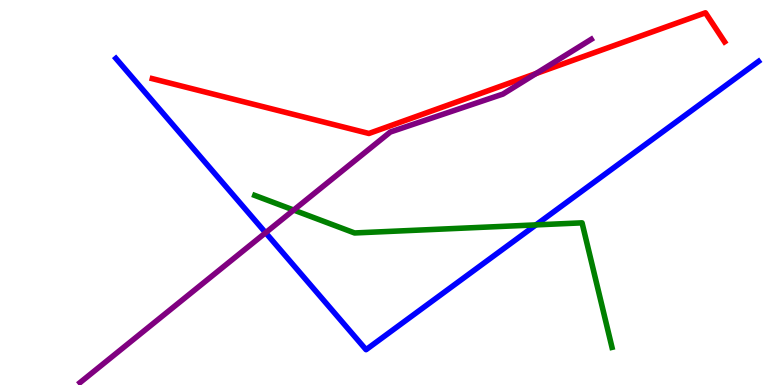[{'lines': ['blue', 'red'], 'intersections': []}, {'lines': ['green', 'red'], 'intersections': []}, {'lines': ['purple', 'red'], 'intersections': [{'x': 6.92, 'y': 8.09}]}, {'lines': ['blue', 'green'], 'intersections': [{'x': 6.92, 'y': 4.16}]}, {'lines': ['blue', 'purple'], 'intersections': [{'x': 3.43, 'y': 3.96}]}, {'lines': ['green', 'purple'], 'intersections': [{'x': 3.79, 'y': 4.54}]}]